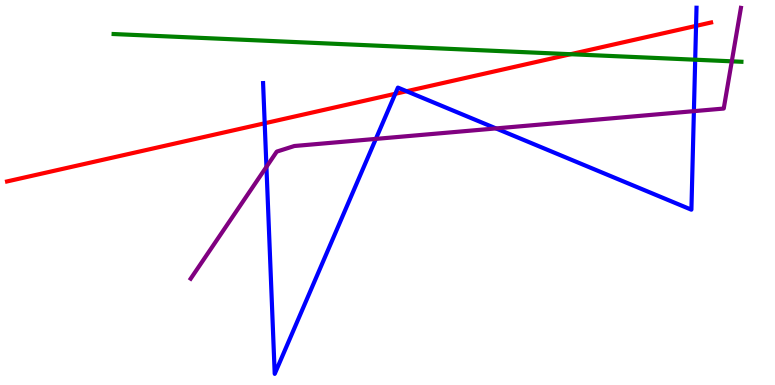[{'lines': ['blue', 'red'], 'intersections': [{'x': 3.42, 'y': 6.8}, {'x': 5.1, 'y': 7.56}, {'x': 5.25, 'y': 7.63}, {'x': 8.98, 'y': 9.33}]}, {'lines': ['green', 'red'], 'intersections': [{'x': 7.36, 'y': 8.59}]}, {'lines': ['purple', 'red'], 'intersections': []}, {'lines': ['blue', 'green'], 'intersections': [{'x': 8.97, 'y': 8.45}]}, {'lines': ['blue', 'purple'], 'intersections': [{'x': 3.44, 'y': 5.67}, {'x': 4.85, 'y': 6.39}, {'x': 6.4, 'y': 6.66}, {'x': 8.95, 'y': 7.11}]}, {'lines': ['green', 'purple'], 'intersections': [{'x': 9.44, 'y': 8.41}]}]